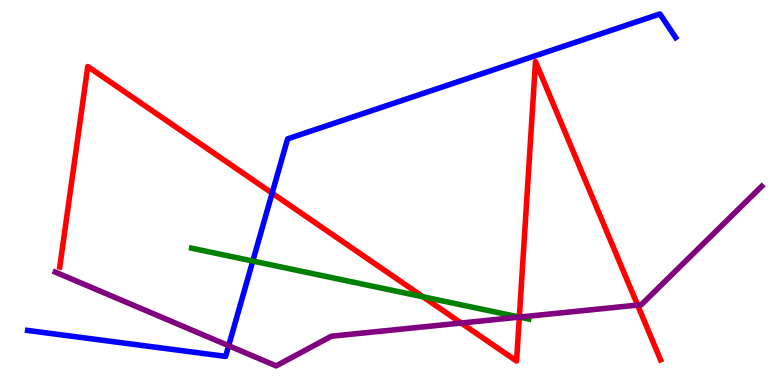[{'lines': ['blue', 'red'], 'intersections': [{'x': 3.51, 'y': 4.98}]}, {'lines': ['green', 'red'], 'intersections': [{'x': 5.46, 'y': 2.29}, {'x': 6.7, 'y': 1.76}]}, {'lines': ['purple', 'red'], 'intersections': [{'x': 5.95, 'y': 1.61}, {'x': 6.7, 'y': 1.76}, {'x': 8.23, 'y': 2.08}]}, {'lines': ['blue', 'green'], 'intersections': [{'x': 3.26, 'y': 3.22}]}, {'lines': ['blue', 'purple'], 'intersections': [{'x': 2.95, 'y': 1.02}]}, {'lines': ['green', 'purple'], 'intersections': [{'x': 6.7, 'y': 1.76}]}]